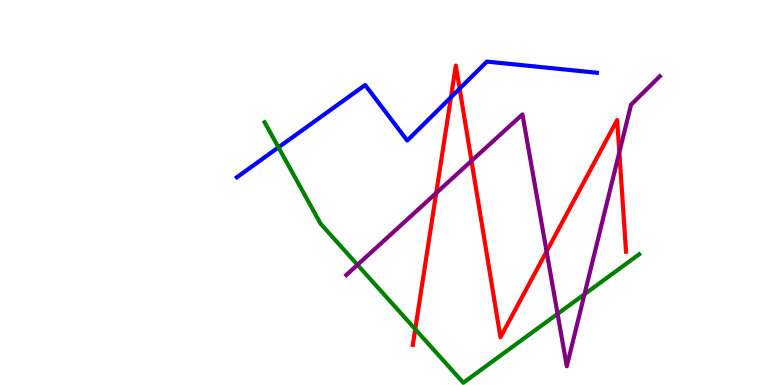[{'lines': ['blue', 'red'], 'intersections': [{'x': 5.82, 'y': 7.47}, {'x': 5.93, 'y': 7.7}]}, {'lines': ['green', 'red'], 'intersections': [{'x': 5.36, 'y': 1.45}]}, {'lines': ['purple', 'red'], 'intersections': [{'x': 5.63, 'y': 4.99}, {'x': 6.08, 'y': 5.82}, {'x': 7.05, 'y': 3.47}, {'x': 7.99, 'y': 6.04}]}, {'lines': ['blue', 'green'], 'intersections': [{'x': 3.59, 'y': 6.17}]}, {'lines': ['blue', 'purple'], 'intersections': []}, {'lines': ['green', 'purple'], 'intersections': [{'x': 4.61, 'y': 3.12}, {'x': 7.19, 'y': 1.85}, {'x': 7.54, 'y': 2.36}]}]